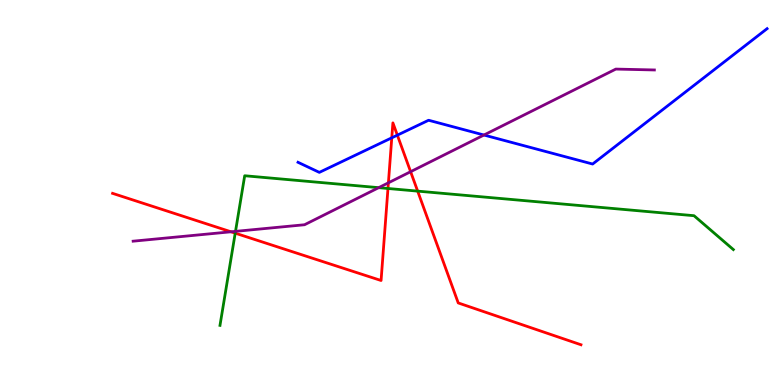[{'lines': ['blue', 'red'], 'intersections': [{'x': 5.06, 'y': 6.42}, {'x': 5.13, 'y': 6.49}]}, {'lines': ['green', 'red'], 'intersections': [{'x': 3.04, 'y': 3.94}, {'x': 5.01, 'y': 5.1}, {'x': 5.39, 'y': 5.04}]}, {'lines': ['purple', 'red'], 'intersections': [{'x': 2.98, 'y': 3.98}, {'x': 5.01, 'y': 5.25}, {'x': 5.3, 'y': 5.54}]}, {'lines': ['blue', 'green'], 'intersections': []}, {'lines': ['blue', 'purple'], 'intersections': [{'x': 6.24, 'y': 6.49}]}, {'lines': ['green', 'purple'], 'intersections': [{'x': 3.04, 'y': 3.99}, {'x': 4.89, 'y': 5.13}]}]